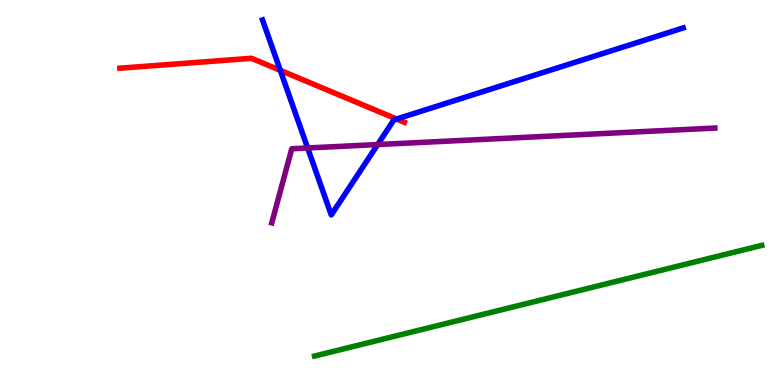[{'lines': ['blue', 'red'], 'intersections': [{'x': 3.62, 'y': 8.17}, {'x': 5.12, 'y': 6.91}]}, {'lines': ['green', 'red'], 'intersections': []}, {'lines': ['purple', 'red'], 'intersections': []}, {'lines': ['blue', 'green'], 'intersections': []}, {'lines': ['blue', 'purple'], 'intersections': [{'x': 3.97, 'y': 6.16}, {'x': 4.87, 'y': 6.25}]}, {'lines': ['green', 'purple'], 'intersections': []}]